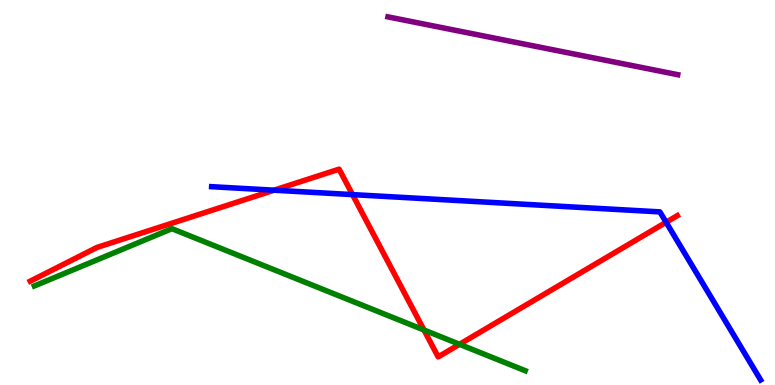[{'lines': ['blue', 'red'], 'intersections': [{'x': 3.54, 'y': 5.06}, {'x': 4.55, 'y': 4.95}, {'x': 8.59, 'y': 4.23}]}, {'lines': ['green', 'red'], 'intersections': [{'x': 5.47, 'y': 1.43}, {'x': 5.93, 'y': 1.06}]}, {'lines': ['purple', 'red'], 'intersections': []}, {'lines': ['blue', 'green'], 'intersections': []}, {'lines': ['blue', 'purple'], 'intersections': []}, {'lines': ['green', 'purple'], 'intersections': []}]